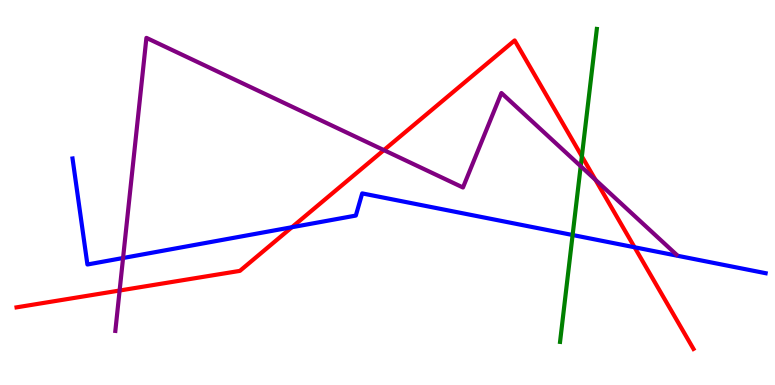[{'lines': ['blue', 'red'], 'intersections': [{'x': 3.77, 'y': 4.1}, {'x': 8.19, 'y': 3.58}]}, {'lines': ['green', 'red'], 'intersections': [{'x': 7.51, 'y': 5.94}]}, {'lines': ['purple', 'red'], 'intersections': [{'x': 1.54, 'y': 2.45}, {'x': 4.95, 'y': 6.1}, {'x': 7.68, 'y': 5.33}]}, {'lines': ['blue', 'green'], 'intersections': [{'x': 7.39, 'y': 3.9}]}, {'lines': ['blue', 'purple'], 'intersections': [{'x': 1.59, 'y': 3.3}]}, {'lines': ['green', 'purple'], 'intersections': [{'x': 7.49, 'y': 5.68}]}]